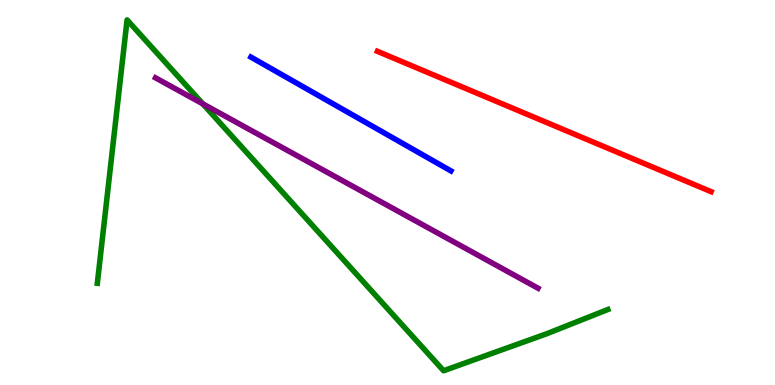[{'lines': ['blue', 'red'], 'intersections': []}, {'lines': ['green', 'red'], 'intersections': []}, {'lines': ['purple', 'red'], 'intersections': []}, {'lines': ['blue', 'green'], 'intersections': []}, {'lines': ['blue', 'purple'], 'intersections': []}, {'lines': ['green', 'purple'], 'intersections': [{'x': 2.62, 'y': 7.3}]}]